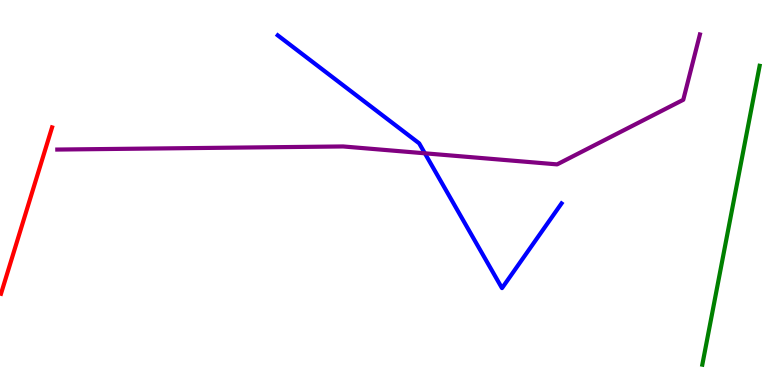[{'lines': ['blue', 'red'], 'intersections': []}, {'lines': ['green', 'red'], 'intersections': []}, {'lines': ['purple', 'red'], 'intersections': []}, {'lines': ['blue', 'green'], 'intersections': []}, {'lines': ['blue', 'purple'], 'intersections': [{'x': 5.48, 'y': 6.02}]}, {'lines': ['green', 'purple'], 'intersections': []}]